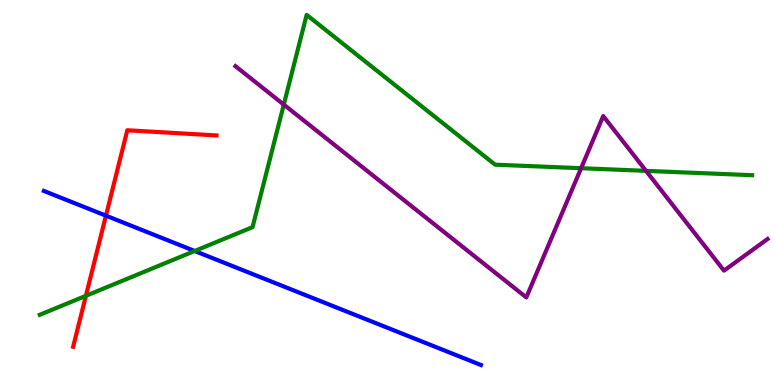[{'lines': ['blue', 'red'], 'intersections': [{'x': 1.37, 'y': 4.4}]}, {'lines': ['green', 'red'], 'intersections': [{'x': 1.11, 'y': 2.32}]}, {'lines': ['purple', 'red'], 'intersections': []}, {'lines': ['blue', 'green'], 'intersections': [{'x': 2.51, 'y': 3.48}]}, {'lines': ['blue', 'purple'], 'intersections': []}, {'lines': ['green', 'purple'], 'intersections': [{'x': 3.66, 'y': 7.28}, {'x': 7.5, 'y': 5.63}, {'x': 8.34, 'y': 5.56}]}]